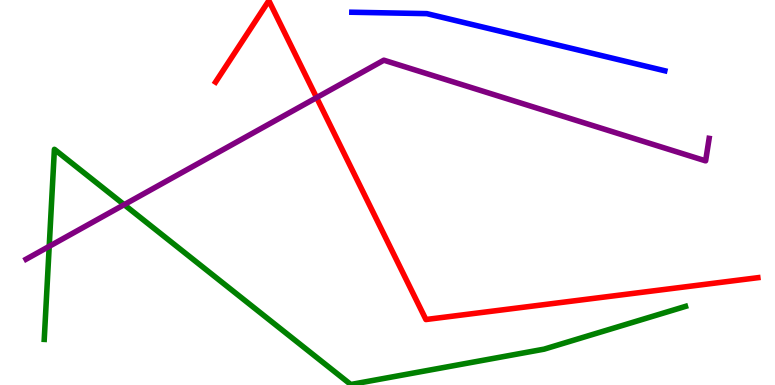[{'lines': ['blue', 'red'], 'intersections': []}, {'lines': ['green', 'red'], 'intersections': []}, {'lines': ['purple', 'red'], 'intersections': [{'x': 4.09, 'y': 7.46}]}, {'lines': ['blue', 'green'], 'intersections': []}, {'lines': ['blue', 'purple'], 'intersections': []}, {'lines': ['green', 'purple'], 'intersections': [{'x': 0.635, 'y': 3.6}, {'x': 1.6, 'y': 4.68}]}]